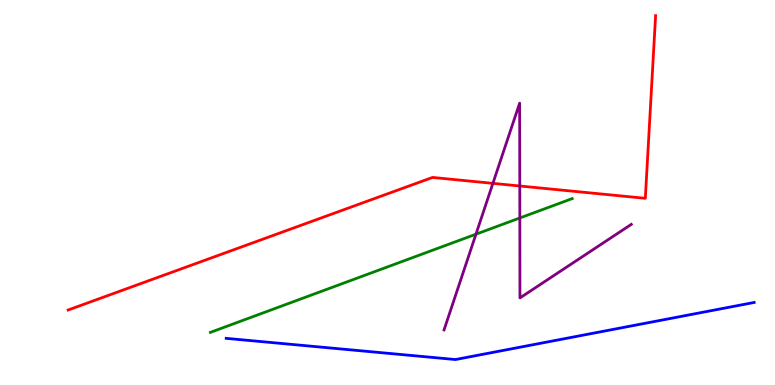[{'lines': ['blue', 'red'], 'intersections': []}, {'lines': ['green', 'red'], 'intersections': []}, {'lines': ['purple', 'red'], 'intersections': [{'x': 6.36, 'y': 5.24}, {'x': 6.71, 'y': 5.17}]}, {'lines': ['blue', 'green'], 'intersections': []}, {'lines': ['blue', 'purple'], 'intersections': []}, {'lines': ['green', 'purple'], 'intersections': [{'x': 6.14, 'y': 3.92}, {'x': 6.71, 'y': 4.34}]}]